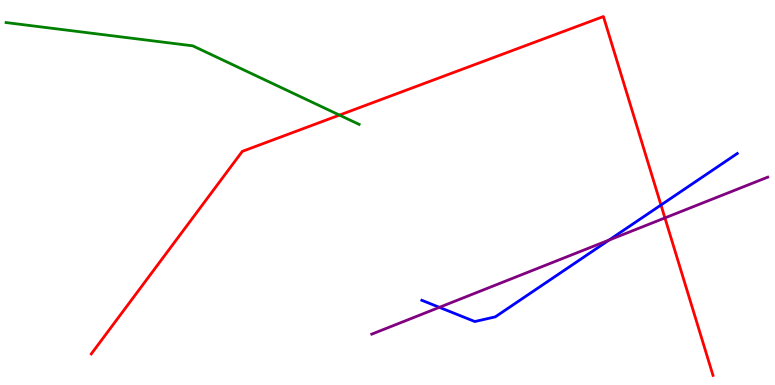[{'lines': ['blue', 'red'], 'intersections': [{'x': 8.53, 'y': 4.68}]}, {'lines': ['green', 'red'], 'intersections': [{'x': 4.38, 'y': 7.01}]}, {'lines': ['purple', 'red'], 'intersections': [{'x': 8.58, 'y': 4.34}]}, {'lines': ['blue', 'green'], 'intersections': []}, {'lines': ['blue', 'purple'], 'intersections': [{'x': 5.67, 'y': 2.02}, {'x': 7.86, 'y': 3.76}]}, {'lines': ['green', 'purple'], 'intersections': []}]